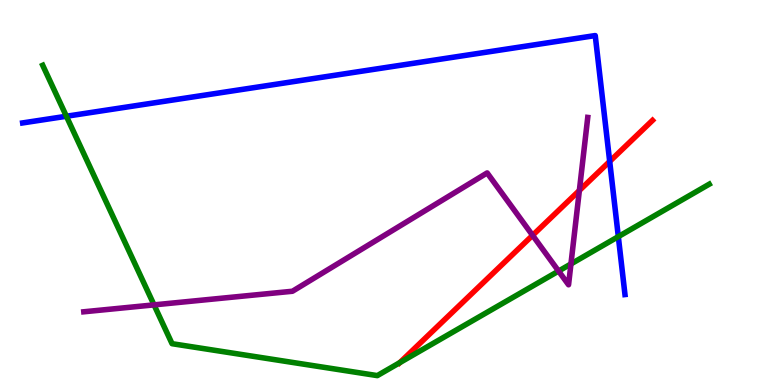[{'lines': ['blue', 'red'], 'intersections': [{'x': 7.87, 'y': 5.81}]}, {'lines': ['green', 'red'], 'intersections': [{'x': 5.16, 'y': 0.58}]}, {'lines': ['purple', 'red'], 'intersections': [{'x': 6.87, 'y': 3.89}, {'x': 7.48, 'y': 5.05}]}, {'lines': ['blue', 'green'], 'intersections': [{'x': 0.857, 'y': 6.98}, {'x': 7.98, 'y': 3.85}]}, {'lines': ['blue', 'purple'], 'intersections': []}, {'lines': ['green', 'purple'], 'intersections': [{'x': 1.99, 'y': 2.08}, {'x': 7.21, 'y': 2.96}, {'x': 7.37, 'y': 3.14}]}]